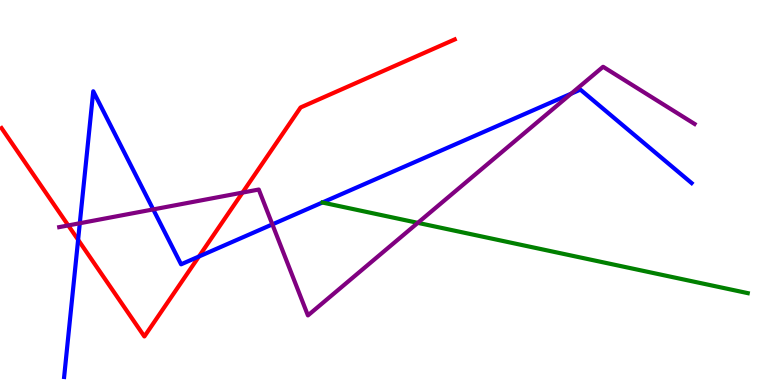[{'lines': ['blue', 'red'], 'intersections': [{'x': 1.01, 'y': 3.77}, {'x': 2.57, 'y': 3.34}]}, {'lines': ['green', 'red'], 'intersections': []}, {'lines': ['purple', 'red'], 'intersections': [{'x': 0.881, 'y': 4.14}, {'x': 3.13, 'y': 5.0}]}, {'lines': ['blue', 'green'], 'intersections': []}, {'lines': ['blue', 'purple'], 'intersections': [{'x': 1.03, 'y': 4.2}, {'x': 1.98, 'y': 4.56}, {'x': 3.51, 'y': 4.17}, {'x': 7.37, 'y': 7.57}]}, {'lines': ['green', 'purple'], 'intersections': [{'x': 5.39, 'y': 4.21}]}]